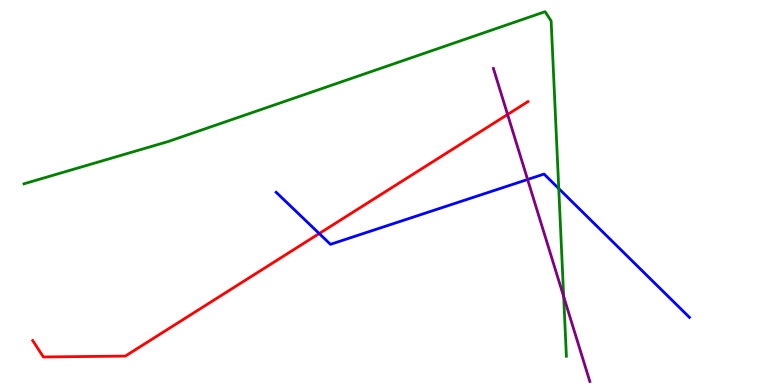[{'lines': ['blue', 'red'], 'intersections': [{'x': 4.12, 'y': 3.93}]}, {'lines': ['green', 'red'], 'intersections': []}, {'lines': ['purple', 'red'], 'intersections': [{'x': 6.55, 'y': 7.03}]}, {'lines': ['blue', 'green'], 'intersections': [{'x': 7.21, 'y': 5.1}]}, {'lines': ['blue', 'purple'], 'intersections': [{'x': 6.81, 'y': 5.34}]}, {'lines': ['green', 'purple'], 'intersections': [{'x': 7.27, 'y': 2.3}]}]